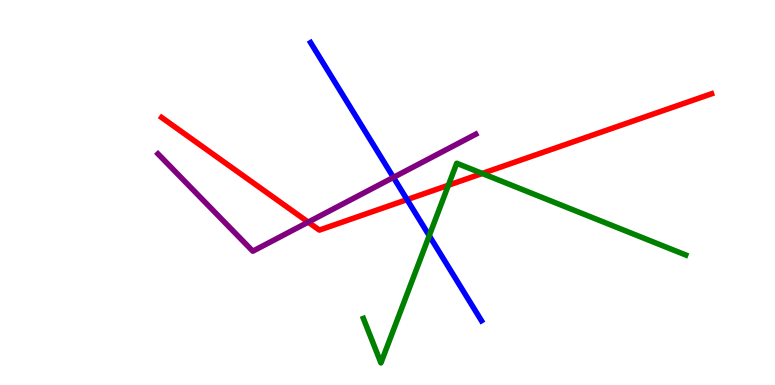[{'lines': ['blue', 'red'], 'intersections': [{'x': 5.25, 'y': 4.82}]}, {'lines': ['green', 'red'], 'intersections': [{'x': 5.79, 'y': 5.19}, {'x': 6.22, 'y': 5.49}]}, {'lines': ['purple', 'red'], 'intersections': [{'x': 3.98, 'y': 4.23}]}, {'lines': ['blue', 'green'], 'intersections': [{'x': 5.54, 'y': 3.88}]}, {'lines': ['blue', 'purple'], 'intersections': [{'x': 5.08, 'y': 5.39}]}, {'lines': ['green', 'purple'], 'intersections': []}]